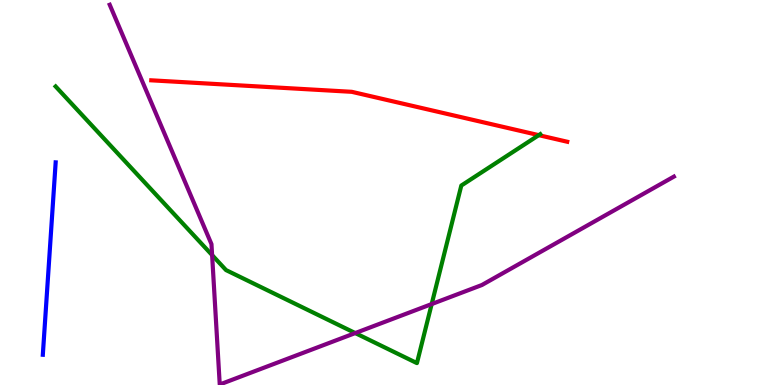[{'lines': ['blue', 'red'], 'intersections': []}, {'lines': ['green', 'red'], 'intersections': [{'x': 6.95, 'y': 6.49}]}, {'lines': ['purple', 'red'], 'intersections': []}, {'lines': ['blue', 'green'], 'intersections': []}, {'lines': ['blue', 'purple'], 'intersections': []}, {'lines': ['green', 'purple'], 'intersections': [{'x': 2.74, 'y': 3.37}, {'x': 4.58, 'y': 1.35}, {'x': 5.57, 'y': 2.1}]}]